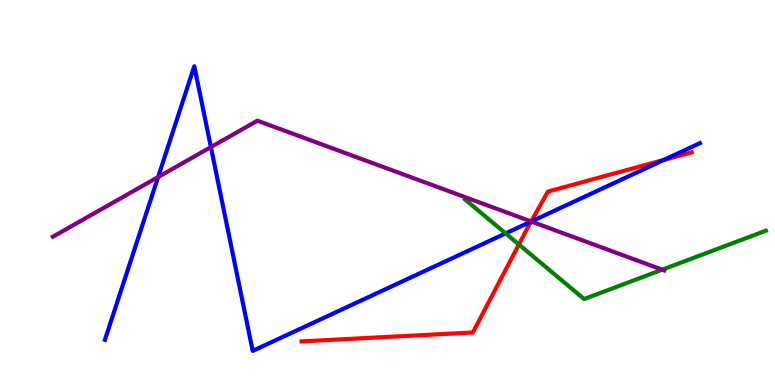[{'lines': ['blue', 'red'], 'intersections': [{'x': 6.85, 'y': 4.24}, {'x': 8.57, 'y': 5.85}]}, {'lines': ['green', 'red'], 'intersections': [{'x': 6.69, 'y': 3.65}]}, {'lines': ['purple', 'red'], 'intersections': [{'x': 6.85, 'y': 4.25}]}, {'lines': ['blue', 'green'], 'intersections': [{'x': 6.52, 'y': 3.94}]}, {'lines': ['blue', 'purple'], 'intersections': [{'x': 2.04, 'y': 5.4}, {'x': 2.72, 'y': 6.18}, {'x': 6.86, 'y': 4.25}]}, {'lines': ['green', 'purple'], 'intersections': [{'x': 8.54, 'y': 3.0}]}]